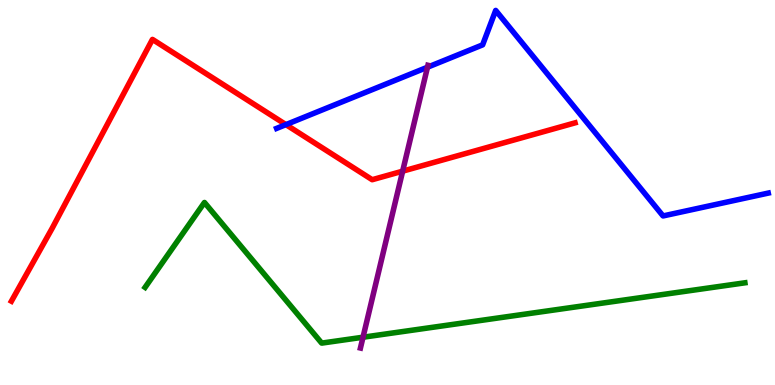[{'lines': ['blue', 'red'], 'intersections': [{'x': 3.69, 'y': 6.76}]}, {'lines': ['green', 'red'], 'intersections': []}, {'lines': ['purple', 'red'], 'intersections': [{'x': 5.2, 'y': 5.55}]}, {'lines': ['blue', 'green'], 'intersections': []}, {'lines': ['blue', 'purple'], 'intersections': [{'x': 5.52, 'y': 8.25}]}, {'lines': ['green', 'purple'], 'intersections': [{'x': 4.68, 'y': 1.24}]}]